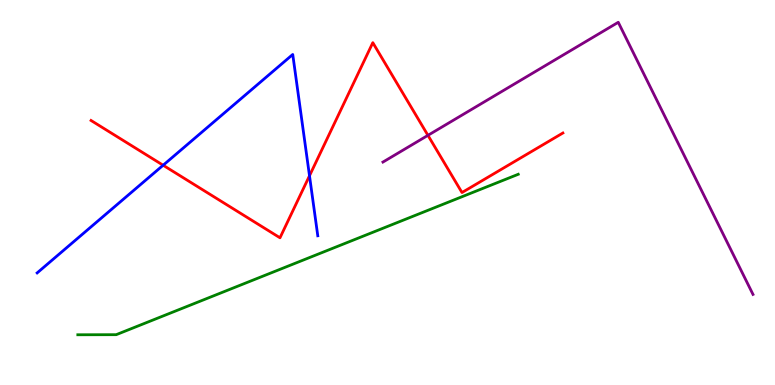[{'lines': ['blue', 'red'], 'intersections': [{'x': 2.1, 'y': 5.71}, {'x': 3.99, 'y': 5.43}]}, {'lines': ['green', 'red'], 'intersections': []}, {'lines': ['purple', 'red'], 'intersections': [{'x': 5.52, 'y': 6.48}]}, {'lines': ['blue', 'green'], 'intersections': []}, {'lines': ['blue', 'purple'], 'intersections': []}, {'lines': ['green', 'purple'], 'intersections': []}]